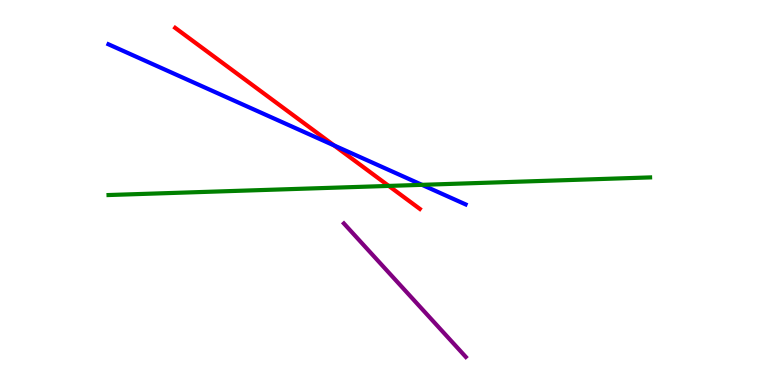[{'lines': ['blue', 'red'], 'intersections': [{'x': 4.31, 'y': 6.22}]}, {'lines': ['green', 'red'], 'intersections': [{'x': 5.02, 'y': 5.17}]}, {'lines': ['purple', 'red'], 'intersections': []}, {'lines': ['blue', 'green'], 'intersections': [{'x': 5.44, 'y': 5.2}]}, {'lines': ['blue', 'purple'], 'intersections': []}, {'lines': ['green', 'purple'], 'intersections': []}]